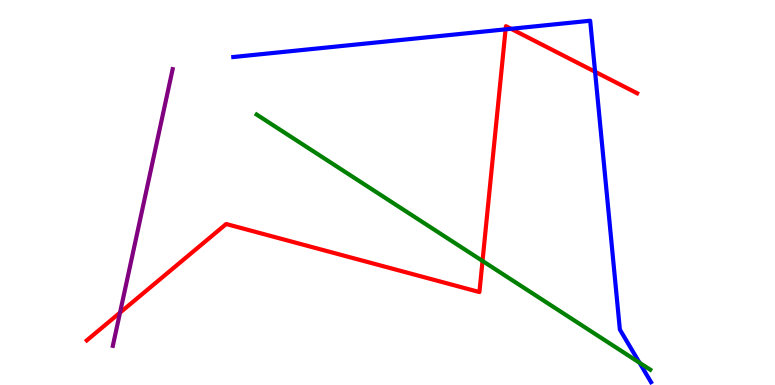[{'lines': ['blue', 'red'], 'intersections': [{'x': 6.52, 'y': 9.24}, {'x': 6.59, 'y': 9.25}, {'x': 7.68, 'y': 8.14}]}, {'lines': ['green', 'red'], 'intersections': [{'x': 6.23, 'y': 3.22}]}, {'lines': ['purple', 'red'], 'intersections': [{'x': 1.55, 'y': 1.88}]}, {'lines': ['blue', 'green'], 'intersections': [{'x': 8.25, 'y': 0.579}]}, {'lines': ['blue', 'purple'], 'intersections': []}, {'lines': ['green', 'purple'], 'intersections': []}]